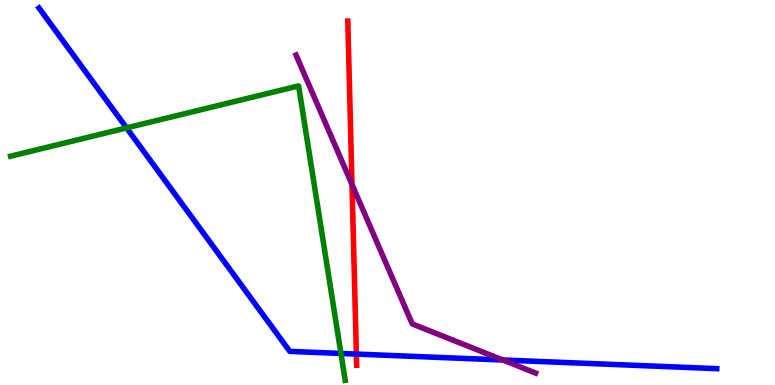[{'lines': ['blue', 'red'], 'intersections': [{'x': 4.6, 'y': 0.803}]}, {'lines': ['green', 'red'], 'intersections': []}, {'lines': ['purple', 'red'], 'intersections': [{'x': 4.54, 'y': 5.21}]}, {'lines': ['blue', 'green'], 'intersections': [{'x': 1.63, 'y': 6.68}, {'x': 4.4, 'y': 0.82}]}, {'lines': ['blue', 'purple'], 'intersections': [{'x': 6.49, 'y': 0.649}]}, {'lines': ['green', 'purple'], 'intersections': []}]